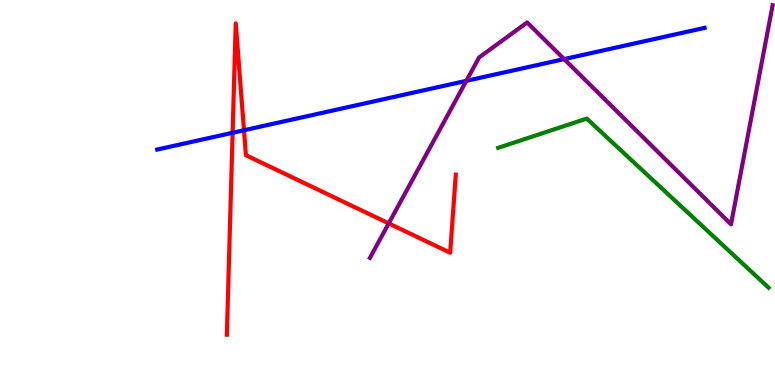[{'lines': ['blue', 'red'], 'intersections': [{'x': 3.0, 'y': 6.55}, {'x': 3.15, 'y': 6.62}]}, {'lines': ['green', 'red'], 'intersections': []}, {'lines': ['purple', 'red'], 'intersections': [{'x': 5.02, 'y': 4.2}]}, {'lines': ['blue', 'green'], 'intersections': []}, {'lines': ['blue', 'purple'], 'intersections': [{'x': 6.02, 'y': 7.9}, {'x': 7.28, 'y': 8.47}]}, {'lines': ['green', 'purple'], 'intersections': []}]